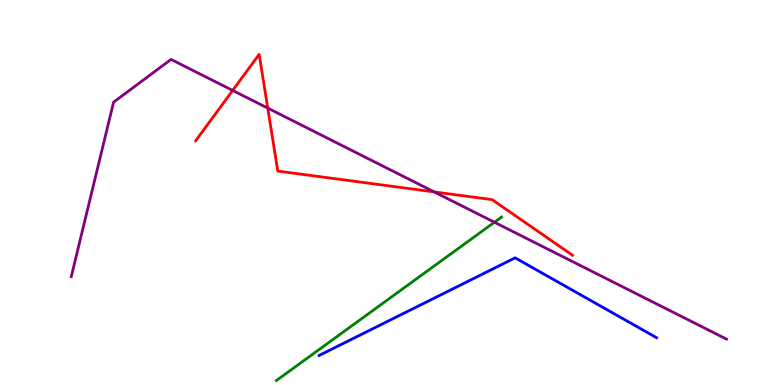[{'lines': ['blue', 'red'], 'intersections': []}, {'lines': ['green', 'red'], 'intersections': []}, {'lines': ['purple', 'red'], 'intersections': [{'x': 3.0, 'y': 7.65}, {'x': 3.45, 'y': 7.19}, {'x': 5.6, 'y': 5.02}]}, {'lines': ['blue', 'green'], 'intersections': []}, {'lines': ['blue', 'purple'], 'intersections': []}, {'lines': ['green', 'purple'], 'intersections': [{'x': 6.38, 'y': 4.23}]}]